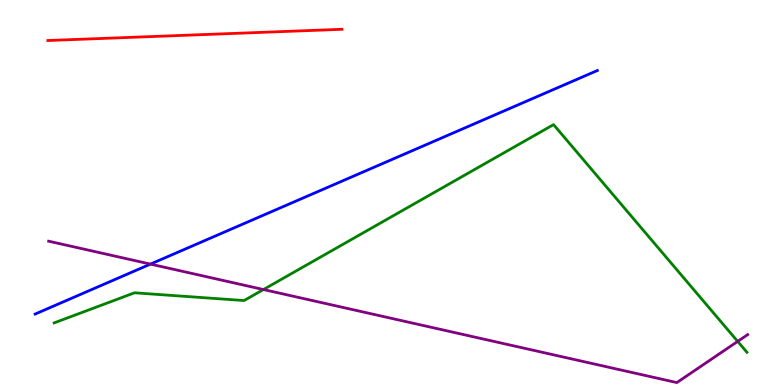[{'lines': ['blue', 'red'], 'intersections': []}, {'lines': ['green', 'red'], 'intersections': []}, {'lines': ['purple', 'red'], 'intersections': []}, {'lines': ['blue', 'green'], 'intersections': []}, {'lines': ['blue', 'purple'], 'intersections': [{'x': 1.94, 'y': 3.14}]}, {'lines': ['green', 'purple'], 'intersections': [{'x': 3.4, 'y': 2.48}, {'x': 9.52, 'y': 1.13}]}]